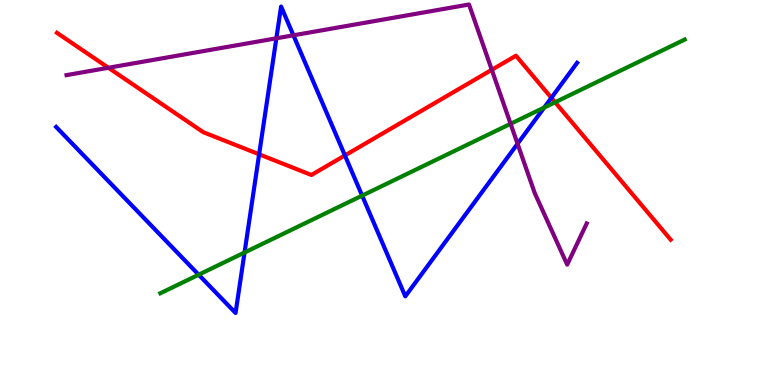[{'lines': ['blue', 'red'], 'intersections': [{'x': 3.34, 'y': 5.99}, {'x': 4.45, 'y': 5.96}, {'x': 7.11, 'y': 7.46}]}, {'lines': ['green', 'red'], 'intersections': [{'x': 7.16, 'y': 7.34}]}, {'lines': ['purple', 'red'], 'intersections': [{'x': 1.4, 'y': 8.24}, {'x': 6.35, 'y': 8.19}]}, {'lines': ['blue', 'green'], 'intersections': [{'x': 2.56, 'y': 2.86}, {'x': 3.16, 'y': 3.44}, {'x': 4.67, 'y': 4.92}, {'x': 7.02, 'y': 7.21}]}, {'lines': ['blue', 'purple'], 'intersections': [{'x': 3.57, 'y': 9.01}, {'x': 3.79, 'y': 9.08}, {'x': 6.68, 'y': 6.27}]}, {'lines': ['green', 'purple'], 'intersections': [{'x': 6.59, 'y': 6.78}]}]